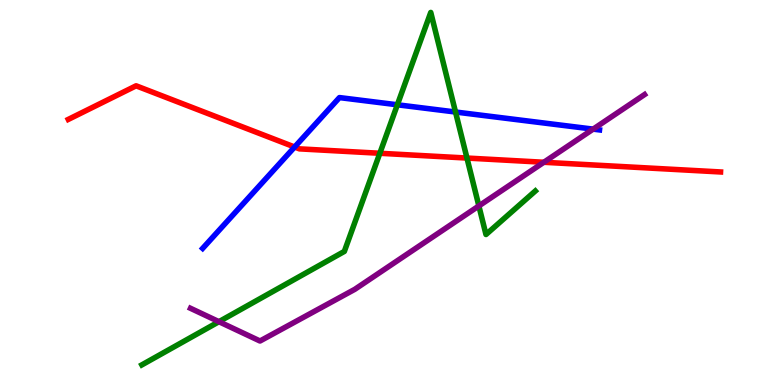[{'lines': ['blue', 'red'], 'intersections': [{'x': 3.8, 'y': 6.18}]}, {'lines': ['green', 'red'], 'intersections': [{'x': 4.9, 'y': 6.02}, {'x': 6.03, 'y': 5.89}]}, {'lines': ['purple', 'red'], 'intersections': [{'x': 7.02, 'y': 5.79}]}, {'lines': ['blue', 'green'], 'intersections': [{'x': 5.13, 'y': 7.28}, {'x': 5.88, 'y': 7.09}]}, {'lines': ['blue', 'purple'], 'intersections': [{'x': 7.65, 'y': 6.65}]}, {'lines': ['green', 'purple'], 'intersections': [{'x': 2.83, 'y': 1.64}, {'x': 6.18, 'y': 4.65}]}]